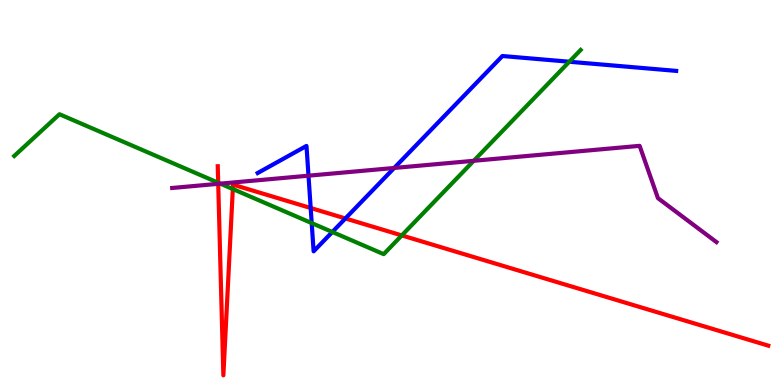[{'lines': ['blue', 'red'], 'intersections': [{'x': 4.01, 'y': 4.6}, {'x': 4.46, 'y': 4.33}]}, {'lines': ['green', 'red'], 'intersections': [{'x': 2.82, 'y': 5.25}, {'x': 3.0, 'y': 5.09}, {'x': 5.18, 'y': 3.89}]}, {'lines': ['purple', 'red'], 'intersections': [{'x': 2.82, 'y': 5.23}]}, {'lines': ['blue', 'green'], 'intersections': [{'x': 4.02, 'y': 4.21}, {'x': 4.29, 'y': 3.97}, {'x': 7.35, 'y': 8.4}]}, {'lines': ['blue', 'purple'], 'intersections': [{'x': 3.98, 'y': 5.44}, {'x': 5.09, 'y': 5.64}]}, {'lines': ['green', 'purple'], 'intersections': [{'x': 2.84, 'y': 5.23}, {'x': 6.11, 'y': 5.82}]}]